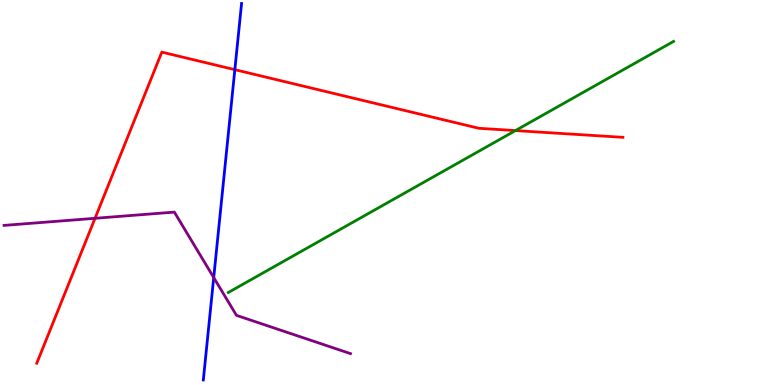[{'lines': ['blue', 'red'], 'intersections': [{'x': 3.03, 'y': 8.19}]}, {'lines': ['green', 'red'], 'intersections': [{'x': 6.65, 'y': 6.61}]}, {'lines': ['purple', 'red'], 'intersections': [{'x': 1.23, 'y': 4.33}]}, {'lines': ['blue', 'green'], 'intersections': []}, {'lines': ['blue', 'purple'], 'intersections': [{'x': 2.76, 'y': 2.79}]}, {'lines': ['green', 'purple'], 'intersections': []}]